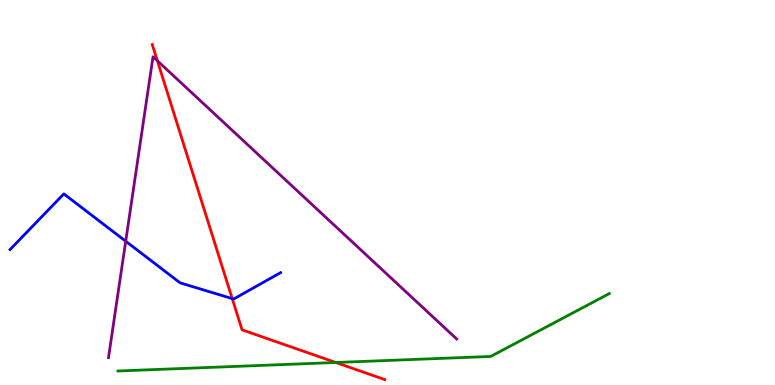[{'lines': ['blue', 'red'], 'intersections': [{'x': 3.0, 'y': 2.24}]}, {'lines': ['green', 'red'], 'intersections': [{'x': 4.33, 'y': 0.585}]}, {'lines': ['purple', 'red'], 'intersections': [{'x': 2.03, 'y': 8.42}]}, {'lines': ['blue', 'green'], 'intersections': []}, {'lines': ['blue', 'purple'], 'intersections': [{'x': 1.62, 'y': 3.73}]}, {'lines': ['green', 'purple'], 'intersections': []}]